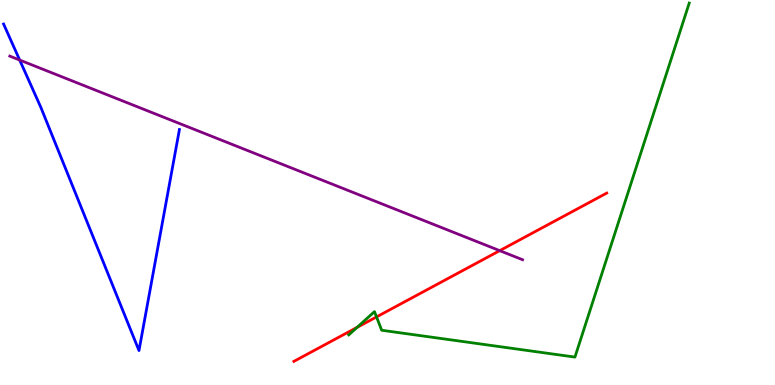[{'lines': ['blue', 'red'], 'intersections': []}, {'lines': ['green', 'red'], 'intersections': [{'x': 4.61, 'y': 1.5}, {'x': 4.86, 'y': 1.77}]}, {'lines': ['purple', 'red'], 'intersections': [{'x': 6.45, 'y': 3.49}]}, {'lines': ['blue', 'green'], 'intersections': []}, {'lines': ['blue', 'purple'], 'intersections': [{'x': 0.254, 'y': 8.44}]}, {'lines': ['green', 'purple'], 'intersections': []}]